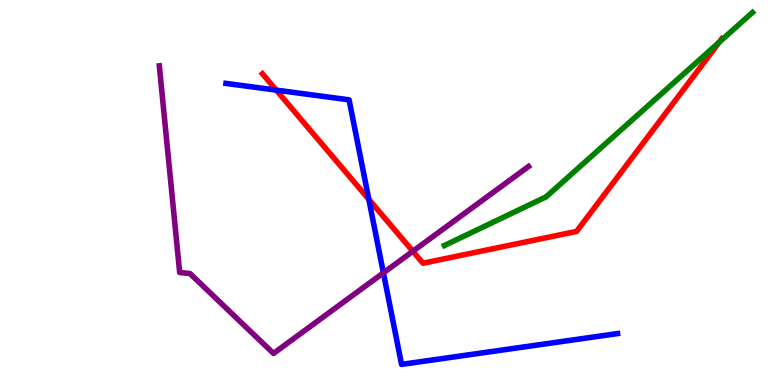[{'lines': ['blue', 'red'], 'intersections': [{'x': 3.56, 'y': 7.66}, {'x': 4.76, 'y': 4.82}]}, {'lines': ['green', 'red'], 'intersections': [{'x': 9.28, 'y': 8.91}]}, {'lines': ['purple', 'red'], 'intersections': [{'x': 5.33, 'y': 3.47}]}, {'lines': ['blue', 'green'], 'intersections': []}, {'lines': ['blue', 'purple'], 'intersections': [{'x': 4.95, 'y': 2.91}]}, {'lines': ['green', 'purple'], 'intersections': []}]